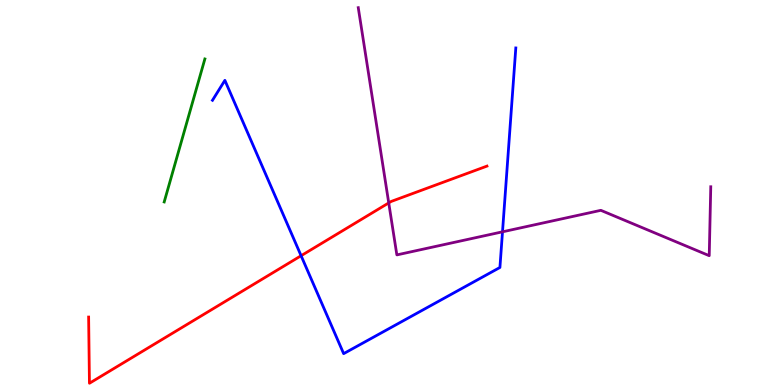[{'lines': ['blue', 'red'], 'intersections': [{'x': 3.89, 'y': 3.36}]}, {'lines': ['green', 'red'], 'intersections': []}, {'lines': ['purple', 'red'], 'intersections': [{'x': 5.02, 'y': 4.73}]}, {'lines': ['blue', 'green'], 'intersections': []}, {'lines': ['blue', 'purple'], 'intersections': [{'x': 6.48, 'y': 3.98}]}, {'lines': ['green', 'purple'], 'intersections': []}]